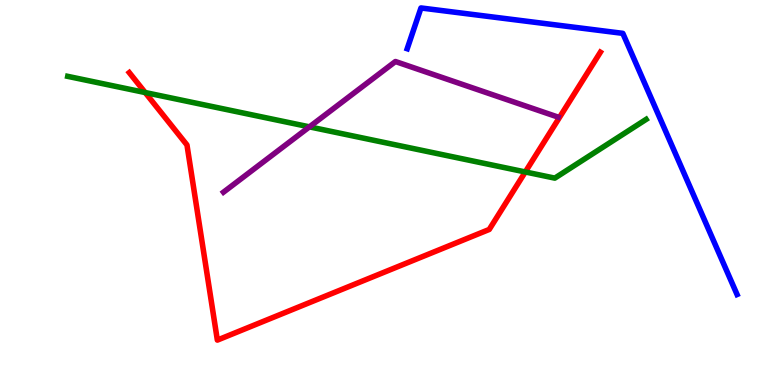[{'lines': ['blue', 'red'], 'intersections': []}, {'lines': ['green', 'red'], 'intersections': [{'x': 1.87, 'y': 7.6}, {'x': 6.78, 'y': 5.53}]}, {'lines': ['purple', 'red'], 'intersections': []}, {'lines': ['blue', 'green'], 'intersections': []}, {'lines': ['blue', 'purple'], 'intersections': []}, {'lines': ['green', 'purple'], 'intersections': [{'x': 3.99, 'y': 6.7}]}]